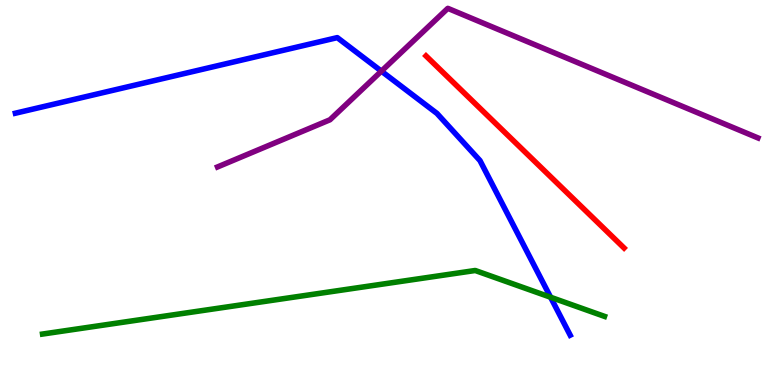[{'lines': ['blue', 'red'], 'intersections': []}, {'lines': ['green', 'red'], 'intersections': []}, {'lines': ['purple', 'red'], 'intersections': []}, {'lines': ['blue', 'green'], 'intersections': [{'x': 7.1, 'y': 2.28}]}, {'lines': ['blue', 'purple'], 'intersections': [{'x': 4.92, 'y': 8.15}]}, {'lines': ['green', 'purple'], 'intersections': []}]